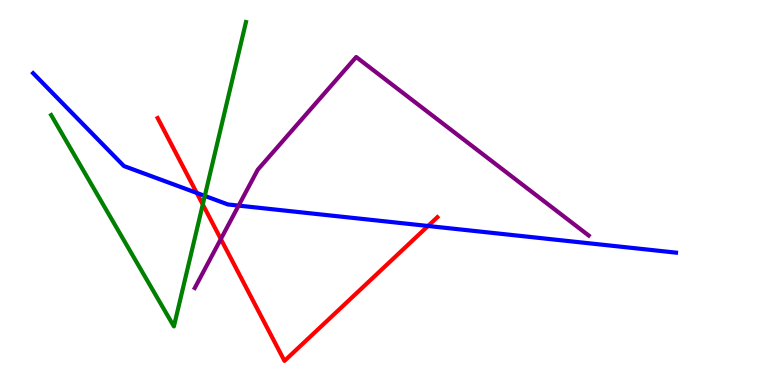[{'lines': ['blue', 'red'], 'intersections': [{'x': 2.54, 'y': 4.99}, {'x': 5.52, 'y': 4.13}]}, {'lines': ['green', 'red'], 'intersections': [{'x': 2.62, 'y': 4.69}]}, {'lines': ['purple', 'red'], 'intersections': [{'x': 2.85, 'y': 3.79}]}, {'lines': ['blue', 'green'], 'intersections': [{'x': 2.64, 'y': 4.91}]}, {'lines': ['blue', 'purple'], 'intersections': [{'x': 3.08, 'y': 4.66}]}, {'lines': ['green', 'purple'], 'intersections': []}]